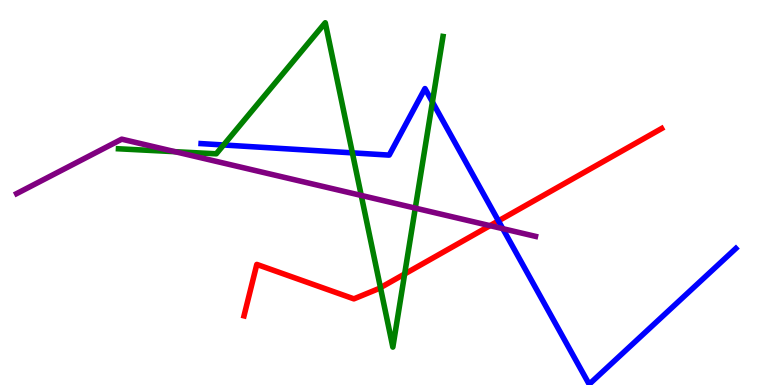[{'lines': ['blue', 'red'], 'intersections': [{'x': 6.43, 'y': 4.26}]}, {'lines': ['green', 'red'], 'intersections': [{'x': 4.91, 'y': 2.53}, {'x': 5.22, 'y': 2.88}]}, {'lines': ['purple', 'red'], 'intersections': [{'x': 6.32, 'y': 4.14}]}, {'lines': ['blue', 'green'], 'intersections': [{'x': 2.89, 'y': 6.23}, {'x': 4.55, 'y': 6.03}, {'x': 5.58, 'y': 7.35}]}, {'lines': ['blue', 'purple'], 'intersections': [{'x': 6.49, 'y': 4.06}]}, {'lines': ['green', 'purple'], 'intersections': [{'x': 2.26, 'y': 6.06}, {'x': 4.66, 'y': 4.92}, {'x': 5.36, 'y': 4.59}]}]